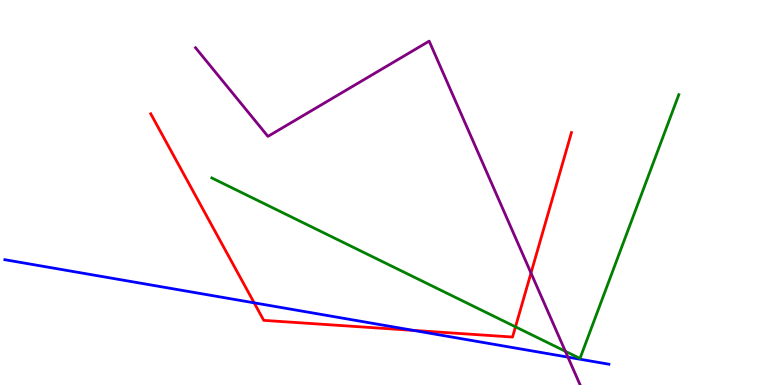[{'lines': ['blue', 'red'], 'intersections': [{'x': 3.28, 'y': 2.13}, {'x': 5.33, 'y': 1.42}]}, {'lines': ['green', 'red'], 'intersections': [{'x': 6.65, 'y': 1.51}]}, {'lines': ['purple', 'red'], 'intersections': [{'x': 6.85, 'y': 2.91}]}, {'lines': ['blue', 'green'], 'intersections': []}, {'lines': ['blue', 'purple'], 'intersections': [{'x': 7.33, 'y': 0.724}]}, {'lines': ['green', 'purple'], 'intersections': [{'x': 7.29, 'y': 0.876}]}]